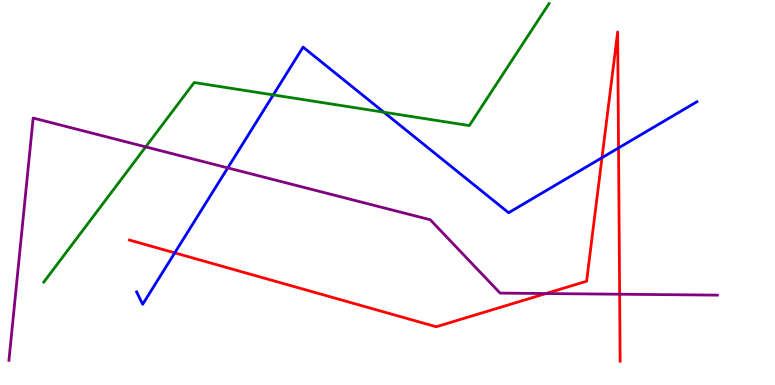[{'lines': ['blue', 'red'], 'intersections': [{'x': 2.25, 'y': 3.43}, {'x': 7.77, 'y': 5.9}, {'x': 7.98, 'y': 6.16}]}, {'lines': ['green', 'red'], 'intersections': []}, {'lines': ['purple', 'red'], 'intersections': [{'x': 7.05, 'y': 2.38}, {'x': 8.0, 'y': 2.36}]}, {'lines': ['blue', 'green'], 'intersections': [{'x': 3.53, 'y': 7.53}, {'x': 4.95, 'y': 7.09}]}, {'lines': ['blue', 'purple'], 'intersections': [{'x': 2.94, 'y': 5.64}]}, {'lines': ['green', 'purple'], 'intersections': [{'x': 1.88, 'y': 6.19}]}]